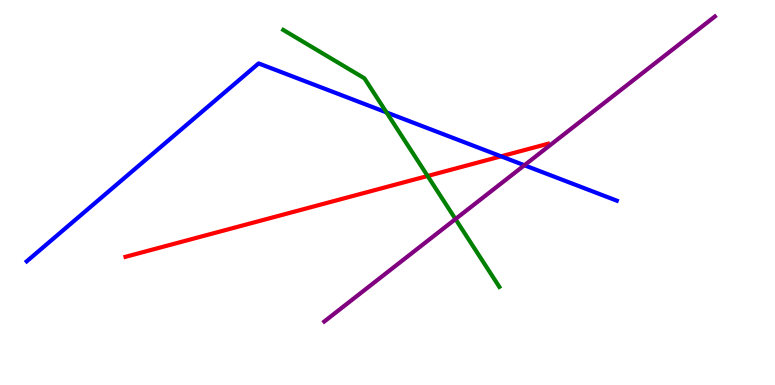[{'lines': ['blue', 'red'], 'intersections': [{'x': 6.47, 'y': 5.94}]}, {'lines': ['green', 'red'], 'intersections': [{'x': 5.52, 'y': 5.43}]}, {'lines': ['purple', 'red'], 'intersections': []}, {'lines': ['blue', 'green'], 'intersections': [{'x': 4.99, 'y': 7.08}]}, {'lines': ['blue', 'purple'], 'intersections': [{'x': 6.77, 'y': 5.71}]}, {'lines': ['green', 'purple'], 'intersections': [{'x': 5.88, 'y': 4.31}]}]